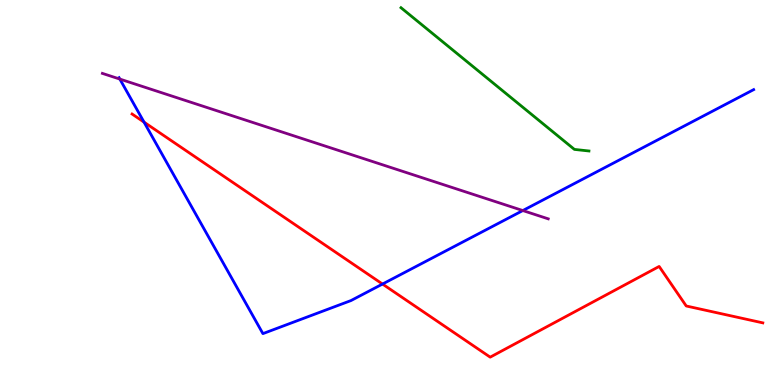[{'lines': ['blue', 'red'], 'intersections': [{'x': 1.86, 'y': 6.83}, {'x': 4.94, 'y': 2.62}]}, {'lines': ['green', 'red'], 'intersections': []}, {'lines': ['purple', 'red'], 'intersections': []}, {'lines': ['blue', 'green'], 'intersections': []}, {'lines': ['blue', 'purple'], 'intersections': [{'x': 1.55, 'y': 7.95}, {'x': 6.75, 'y': 4.53}]}, {'lines': ['green', 'purple'], 'intersections': []}]